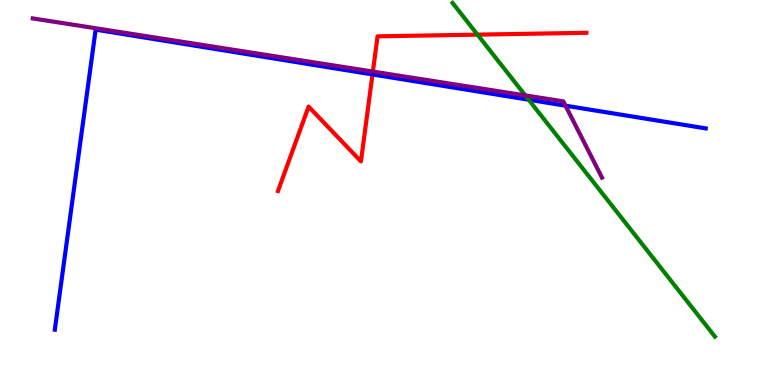[{'lines': ['blue', 'red'], 'intersections': [{'x': 4.81, 'y': 8.07}]}, {'lines': ['green', 'red'], 'intersections': [{'x': 6.16, 'y': 9.1}]}, {'lines': ['purple', 'red'], 'intersections': [{'x': 4.81, 'y': 8.14}]}, {'lines': ['blue', 'green'], 'intersections': [{'x': 6.82, 'y': 7.41}]}, {'lines': ['blue', 'purple'], 'intersections': [{'x': 7.3, 'y': 7.25}]}, {'lines': ['green', 'purple'], 'intersections': [{'x': 6.78, 'y': 7.52}]}]